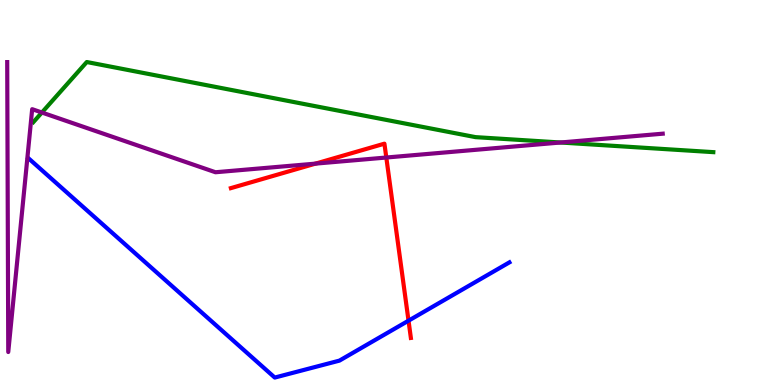[{'lines': ['blue', 'red'], 'intersections': [{'x': 5.27, 'y': 1.67}]}, {'lines': ['green', 'red'], 'intersections': []}, {'lines': ['purple', 'red'], 'intersections': [{'x': 4.07, 'y': 5.75}, {'x': 4.98, 'y': 5.91}]}, {'lines': ['blue', 'green'], 'intersections': []}, {'lines': ['blue', 'purple'], 'intersections': []}, {'lines': ['green', 'purple'], 'intersections': [{'x': 0.541, 'y': 7.08}, {'x': 7.23, 'y': 6.3}]}]